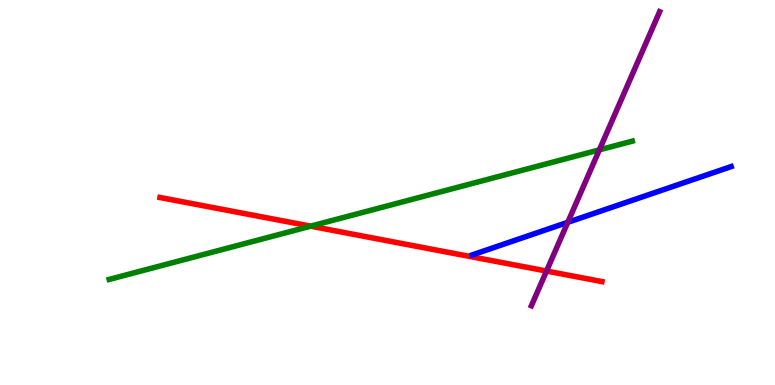[{'lines': ['blue', 'red'], 'intersections': []}, {'lines': ['green', 'red'], 'intersections': [{'x': 4.01, 'y': 4.13}]}, {'lines': ['purple', 'red'], 'intersections': [{'x': 7.05, 'y': 2.96}]}, {'lines': ['blue', 'green'], 'intersections': []}, {'lines': ['blue', 'purple'], 'intersections': [{'x': 7.33, 'y': 4.23}]}, {'lines': ['green', 'purple'], 'intersections': [{'x': 7.73, 'y': 6.11}]}]